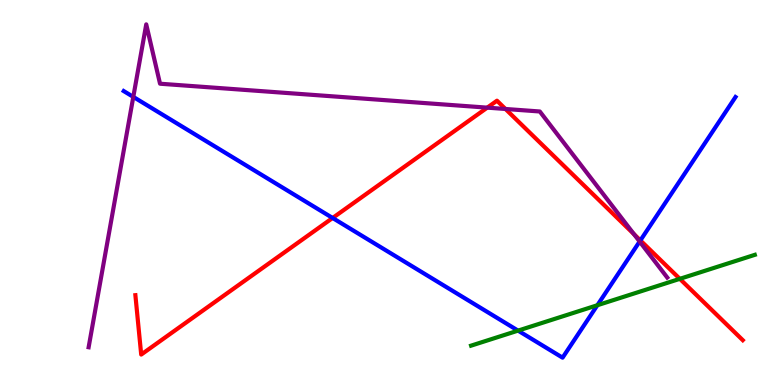[{'lines': ['blue', 'red'], 'intersections': [{'x': 4.29, 'y': 4.34}, {'x': 8.26, 'y': 3.76}]}, {'lines': ['green', 'red'], 'intersections': [{'x': 8.77, 'y': 2.76}]}, {'lines': ['purple', 'red'], 'intersections': [{'x': 6.29, 'y': 7.2}, {'x': 6.52, 'y': 7.17}, {'x': 8.18, 'y': 3.92}]}, {'lines': ['blue', 'green'], 'intersections': [{'x': 6.68, 'y': 1.41}, {'x': 7.71, 'y': 2.07}]}, {'lines': ['blue', 'purple'], 'intersections': [{'x': 1.72, 'y': 7.48}, {'x': 8.25, 'y': 3.73}]}, {'lines': ['green', 'purple'], 'intersections': []}]